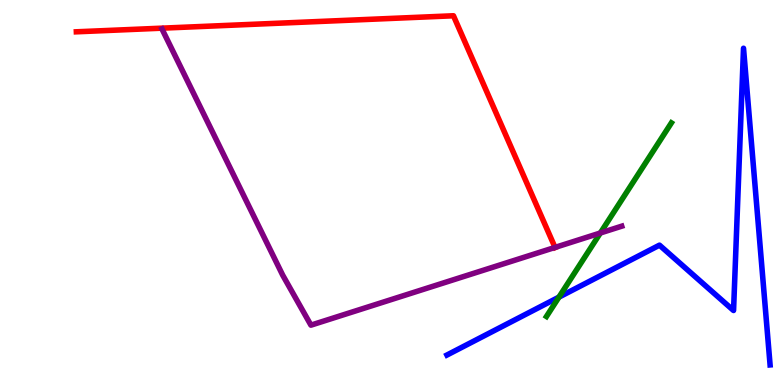[{'lines': ['blue', 'red'], 'intersections': []}, {'lines': ['green', 'red'], 'intersections': []}, {'lines': ['purple', 'red'], 'intersections': [{'x': 7.16, 'y': 3.57}]}, {'lines': ['blue', 'green'], 'intersections': [{'x': 7.21, 'y': 2.28}]}, {'lines': ['blue', 'purple'], 'intersections': []}, {'lines': ['green', 'purple'], 'intersections': [{'x': 7.75, 'y': 3.95}]}]